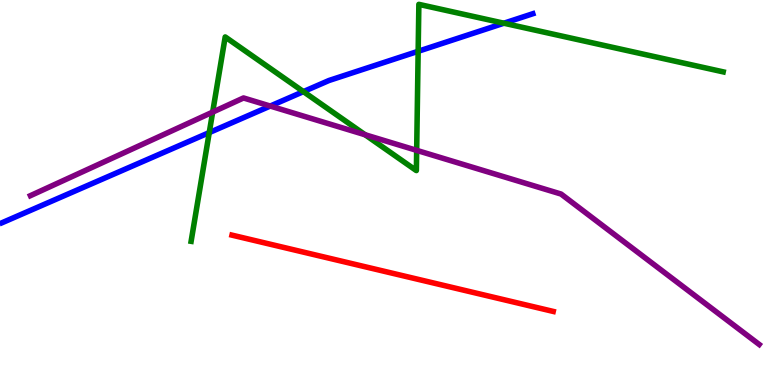[{'lines': ['blue', 'red'], 'intersections': []}, {'lines': ['green', 'red'], 'intersections': []}, {'lines': ['purple', 'red'], 'intersections': []}, {'lines': ['blue', 'green'], 'intersections': [{'x': 2.7, 'y': 6.56}, {'x': 3.92, 'y': 7.62}, {'x': 5.4, 'y': 8.67}, {'x': 6.5, 'y': 9.4}]}, {'lines': ['blue', 'purple'], 'intersections': [{'x': 3.49, 'y': 7.25}]}, {'lines': ['green', 'purple'], 'intersections': [{'x': 2.74, 'y': 7.09}, {'x': 4.71, 'y': 6.5}, {'x': 5.38, 'y': 6.09}]}]